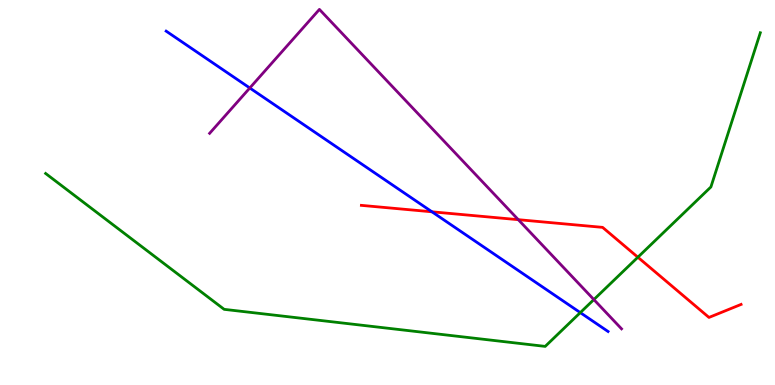[{'lines': ['blue', 'red'], 'intersections': [{'x': 5.57, 'y': 4.5}]}, {'lines': ['green', 'red'], 'intersections': [{'x': 8.23, 'y': 3.32}]}, {'lines': ['purple', 'red'], 'intersections': [{'x': 6.69, 'y': 4.29}]}, {'lines': ['blue', 'green'], 'intersections': [{'x': 7.49, 'y': 1.88}]}, {'lines': ['blue', 'purple'], 'intersections': [{'x': 3.22, 'y': 7.71}]}, {'lines': ['green', 'purple'], 'intersections': [{'x': 7.66, 'y': 2.22}]}]